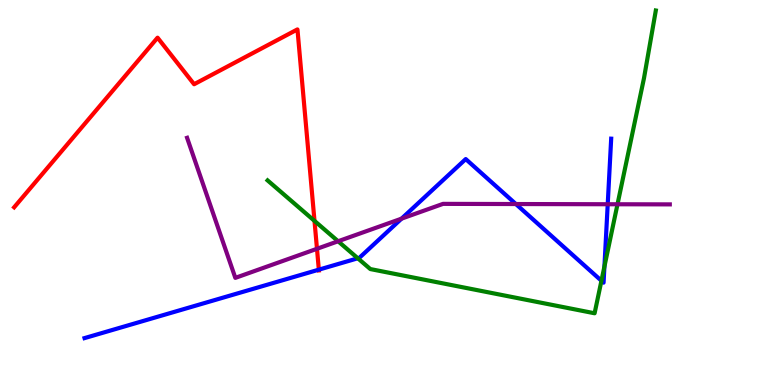[{'lines': ['blue', 'red'], 'intersections': [{'x': 4.11, 'y': 3.0}]}, {'lines': ['green', 'red'], 'intersections': [{'x': 4.06, 'y': 4.26}]}, {'lines': ['purple', 'red'], 'intersections': [{'x': 4.09, 'y': 3.54}]}, {'lines': ['blue', 'green'], 'intersections': [{'x': 4.62, 'y': 3.29}, {'x': 7.76, 'y': 2.71}, {'x': 7.8, 'y': 3.08}]}, {'lines': ['blue', 'purple'], 'intersections': [{'x': 5.18, 'y': 4.32}, {'x': 6.66, 'y': 4.7}, {'x': 7.84, 'y': 4.7}]}, {'lines': ['green', 'purple'], 'intersections': [{'x': 4.36, 'y': 3.73}, {'x': 7.97, 'y': 4.69}]}]